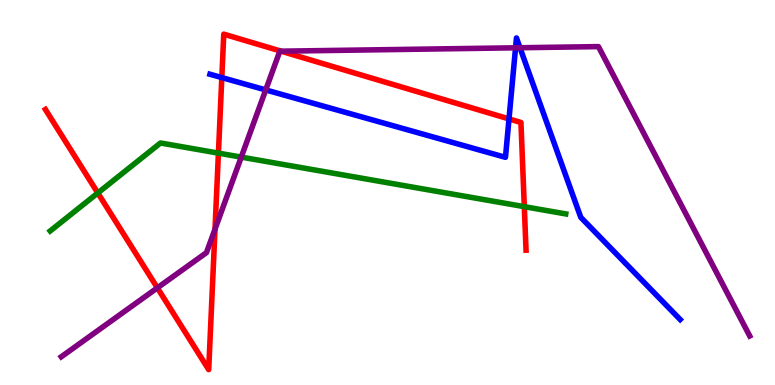[{'lines': ['blue', 'red'], 'intersections': [{'x': 2.86, 'y': 7.98}, {'x': 6.57, 'y': 6.91}]}, {'lines': ['green', 'red'], 'intersections': [{'x': 1.26, 'y': 4.99}, {'x': 2.82, 'y': 6.02}, {'x': 6.77, 'y': 4.63}]}, {'lines': ['purple', 'red'], 'intersections': [{'x': 2.03, 'y': 2.52}, {'x': 2.77, 'y': 4.05}, {'x': 3.63, 'y': 8.67}]}, {'lines': ['blue', 'green'], 'intersections': []}, {'lines': ['blue', 'purple'], 'intersections': [{'x': 3.43, 'y': 7.66}, {'x': 6.65, 'y': 8.76}, {'x': 6.71, 'y': 8.76}]}, {'lines': ['green', 'purple'], 'intersections': [{'x': 3.11, 'y': 5.92}]}]